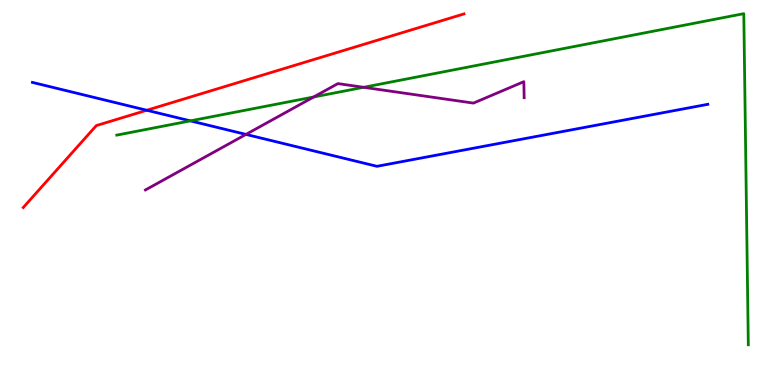[{'lines': ['blue', 'red'], 'intersections': [{'x': 1.89, 'y': 7.14}]}, {'lines': ['green', 'red'], 'intersections': []}, {'lines': ['purple', 'red'], 'intersections': []}, {'lines': ['blue', 'green'], 'intersections': [{'x': 2.46, 'y': 6.86}]}, {'lines': ['blue', 'purple'], 'intersections': [{'x': 3.17, 'y': 6.51}]}, {'lines': ['green', 'purple'], 'intersections': [{'x': 4.05, 'y': 7.48}, {'x': 4.69, 'y': 7.73}]}]